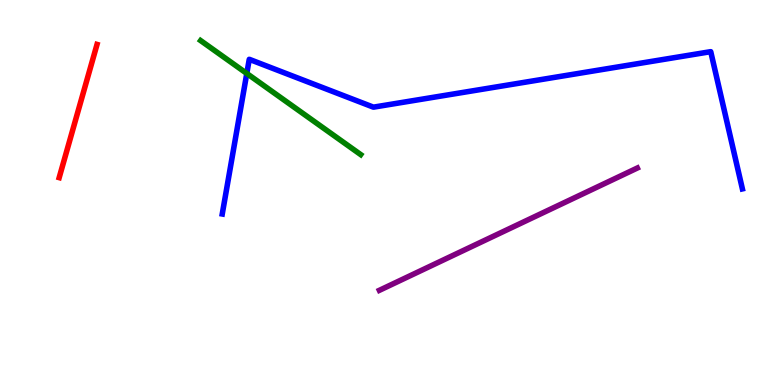[{'lines': ['blue', 'red'], 'intersections': []}, {'lines': ['green', 'red'], 'intersections': []}, {'lines': ['purple', 'red'], 'intersections': []}, {'lines': ['blue', 'green'], 'intersections': [{'x': 3.18, 'y': 8.09}]}, {'lines': ['blue', 'purple'], 'intersections': []}, {'lines': ['green', 'purple'], 'intersections': []}]